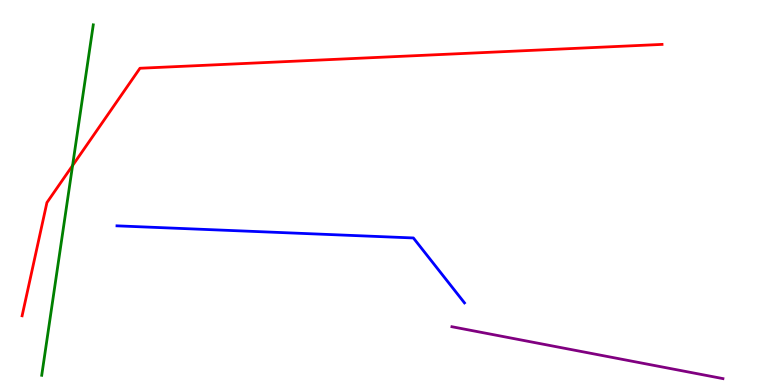[{'lines': ['blue', 'red'], 'intersections': []}, {'lines': ['green', 'red'], 'intersections': [{'x': 0.936, 'y': 5.7}]}, {'lines': ['purple', 'red'], 'intersections': []}, {'lines': ['blue', 'green'], 'intersections': []}, {'lines': ['blue', 'purple'], 'intersections': []}, {'lines': ['green', 'purple'], 'intersections': []}]